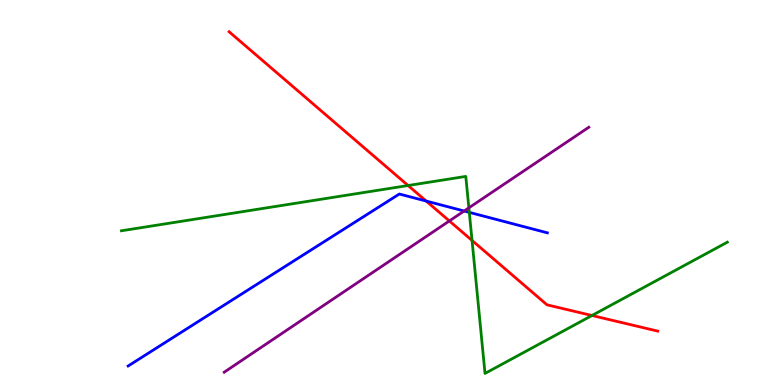[{'lines': ['blue', 'red'], 'intersections': [{'x': 5.5, 'y': 4.78}]}, {'lines': ['green', 'red'], 'intersections': [{'x': 5.27, 'y': 5.18}, {'x': 6.09, 'y': 3.75}, {'x': 7.64, 'y': 1.81}]}, {'lines': ['purple', 'red'], 'intersections': [{'x': 5.8, 'y': 4.26}]}, {'lines': ['blue', 'green'], 'intersections': [{'x': 6.06, 'y': 4.48}]}, {'lines': ['blue', 'purple'], 'intersections': [{'x': 5.99, 'y': 4.52}]}, {'lines': ['green', 'purple'], 'intersections': [{'x': 6.05, 'y': 4.6}]}]